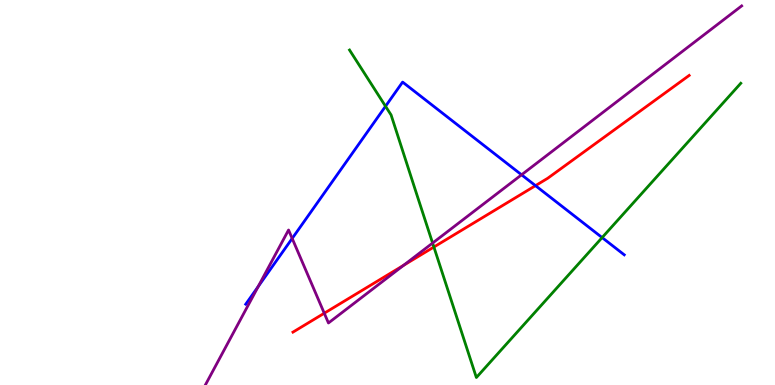[{'lines': ['blue', 'red'], 'intersections': [{'x': 6.91, 'y': 5.18}]}, {'lines': ['green', 'red'], 'intersections': [{'x': 5.6, 'y': 3.58}]}, {'lines': ['purple', 'red'], 'intersections': [{'x': 4.18, 'y': 1.86}, {'x': 5.21, 'y': 3.11}]}, {'lines': ['blue', 'green'], 'intersections': [{'x': 4.97, 'y': 7.24}, {'x': 7.77, 'y': 3.83}]}, {'lines': ['blue', 'purple'], 'intersections': [{'x': 3.33, 'y': 2.56}, {'x': 3.77, 'y': 3.81}, {'x': 6.73, 'y': 5.46}]}, {'lines': ['green', 'purple'], 'intersections': [{'x': 5.58, 'y': 3.69}]}]